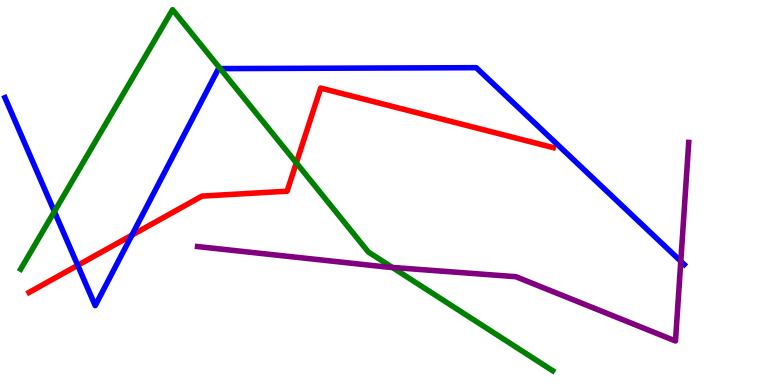[{'lines': ['blue', 'red'], 'intersections': [{'x': 1.0, 'y': 3.11}, {'x': 1.7, 'y': 3.89}]}, {'lines': ['green', 'red'], 'intersections': [{'x': 3.82, 'y': 5.77}]}, {'lines': ['purple', 'red'], 'intersections': []}, {'lines': ['blue', 'green'], 'intersections': [{'x': 0.702, 'y': 4.51}, {'x': 2.84, 'y': 8.22}]}, {'lines': ['blue', 'purple'], 'intersections': [{'x': 8.78, 'y': 3.21}]}, {'lines': ['green', 'purple'], 'intersections': [{'x': 5.06, 'y': 3.05}]}]